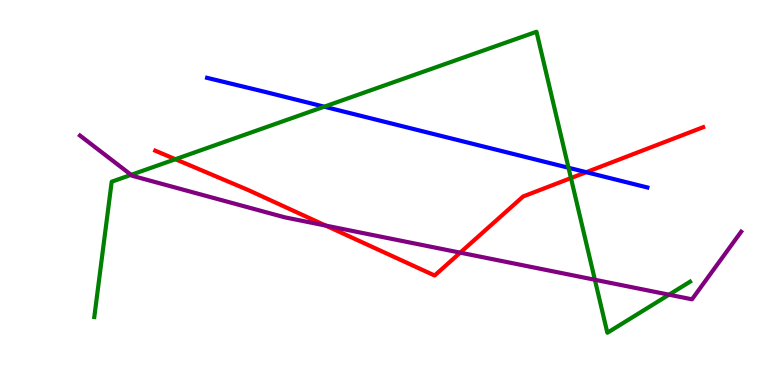[{'lines': ['blue', 'red'], 'intersections': [{'x': 7.56, 'y': 5.53}]}, {'lines': ['green', 'red'], 'intersections': [{'x': 2.26, 'y': 5.86}, {'x': 7.37, 'y': 5.37}]}, {'lines': ['purple', 'red'], 'intersections': [{'x': 4.2, 'y': 4.14}, {'x': 5.94, 'y': 3.44}]}, {'lines': ['blue', 'green'], 'intersections': [{'x': 4.18, 'y': 7.23}, {'x': 7.34, 'y': 5.64}]}, {'lines': ['blue', 'purple'], 'intersections': []}, {'lines': ['green', 'purple'], 'intersections': [{'x': 1.69, 'y': 5.46}, {'x': 7.68, 'y': 2.73}, {'x': 8.63, 'y': 2.35}]}]